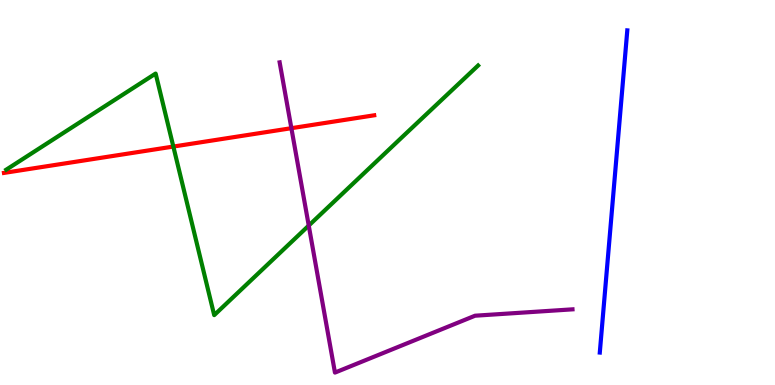[{'lines': ['blue', 'red'], 'intersections': []}, {'lines': ['green', 'red'], 'intersections': [{'x': 2.24, 'y': 6.19}]}, {'lines': ['purple', 'red'], 'intersections': [{'x': 3.76, 'y': 6.67}]}, {'lines': ['blue', 'green'], 'intersections': []}, {'lines': ['blue', 'purple'], 'intersections': []}, {'lines': ['green', 'purple'], 'intersections': [{'x': 3.98, 'y': 4.14}]}]